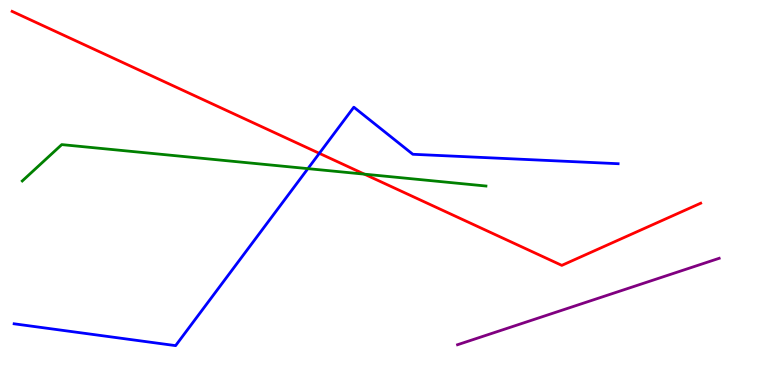[{'lines': ['blue', 'red'], 'intersections': [{'x': 4.12, 'y': 6.02}]}, {'lines': ['green', 'red'], 'intersections': [{'x': 4.7, 'y': 5.48}]}, {'lines': ['purple', 'red'], 'intersections': []}, {'lines': ['blue', 'green'], 'intersections': [{'x': 3.97, 'y': 5.62}]}, {'lines': ['blue', 'purple'], 'intersections': []}, {'lines': ['green', 'purple'], 'intersections': []}]